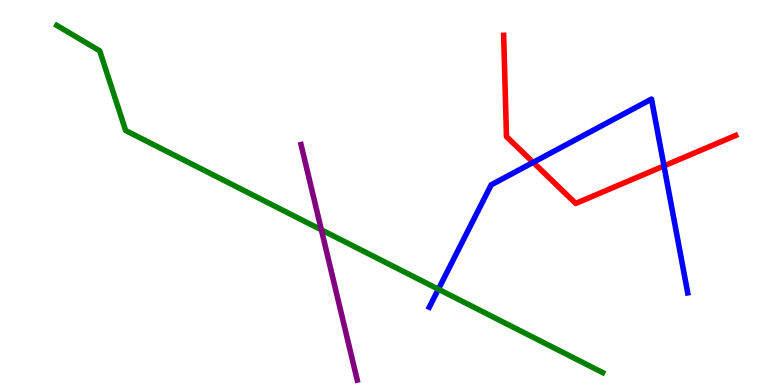[{'lines': ['blue', 'red'], 'intersections': [{'x': 6.88, 'y': 5.78}, {'x': 8.57, 'y': 5.69}]}, {'lines': ['green', 'red'], 'intersections': []}, {'lines': ['purple', 'red'], 'intersections': []}, {'lines': ['blue', 'green'], 'intersections': [{'x': 5.66, 'y': 2.49}]}, {'lines': ['blue', 'purple'], 'intersections': []}, {'lines': ['green', 'purple'], 'intersections': [{'x': 4.15, 'y': 4.03}]}]